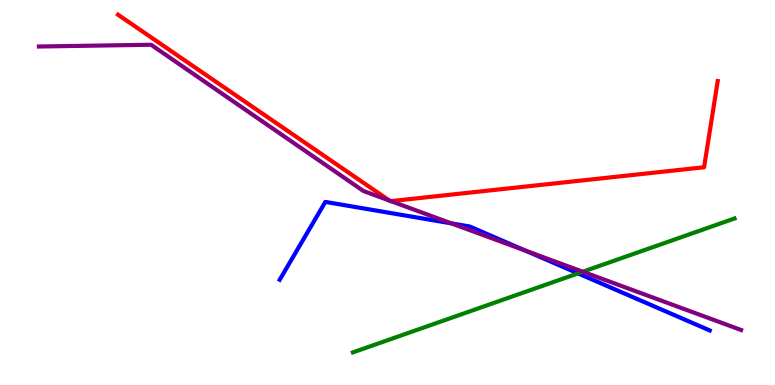[{'lines': ['blue', 'red'], 'intersections': []}, {'lines': ['green', 'red'], 'intersections': []}, {'lines': ['purple', 'red'], 'intersections': [{'x': 5.03, 'y': 4.79}, {'x': 5.04, 'y': 4.78}]}, {'lines': ['blue', 'green'], 'intersections': [{'x': 7.46, 'y': 2.9}]}, {'lines': ['blue', 'purple'], 'intersections': [{'x': 5.82, 'y': 4.2}, {'x': 6.78, 'y': 3.49}]}, {'lines': ['green', 'purple'], 'intersections': [{'x': 7.52, 'y': 2.94}]}]